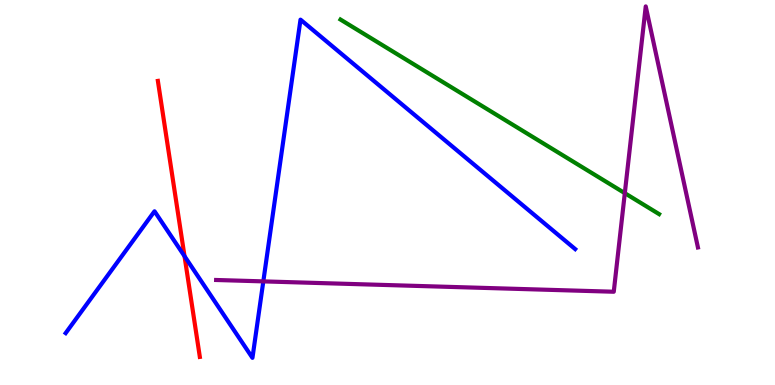[{'lines': ['blue', 'red'], 'intersections': [{'x': 2.38, 'y': 3.35}]}, {'lines': ['green', 'red'], 'intersections': []}, {'lines': ['purple', 'red'], 'intersections': []}, {'lines': ['blue', 'green'], 'intersections': []}, {'lines': ['blue', 'purple'], 'intersections': [{'x': 3.4, 'y': 2.69}]}, {'lines': ['green', 'purple'], 'intersections': [{'x': 8.06, 'y': 4.98}]}]